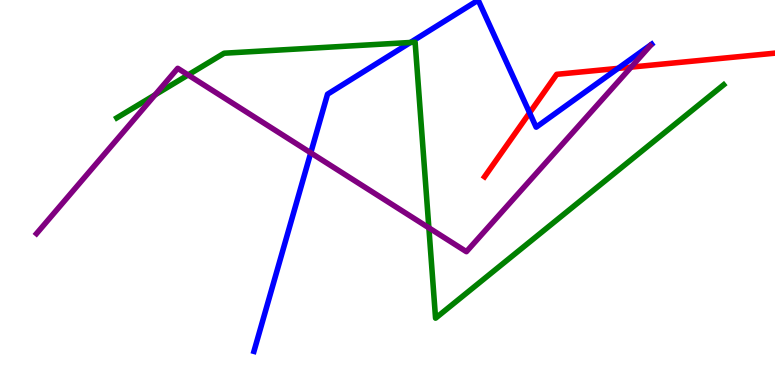[{'lines': ['blue', 'red'], 'intersections': [{'x': 6.83, 'y': 7.07}, {'x': 7.97, 'y': 8.22}]}, {'lines': ['green', 'red'], 'intersections': []}, {'lines': ['purple', 'red'], 'intersections': [{'x': 8.14, 'y': 8.26}]}, {'lines': ['blue', 'green'], 'intersections': [{'x': 5.3, 'y': 8.9}]}, {'lines': ['blue', 'purple'], 'intersections': [{'x': 4.01, 'y': 6.03}]}, {'lines': ['green', 'purple'], 'intersections': [{'x': 2.0, 'y': 7.54}, {'x': 2.43, 'y': 8.05}, {'x': 5.53, 'y': 4.08}]}]